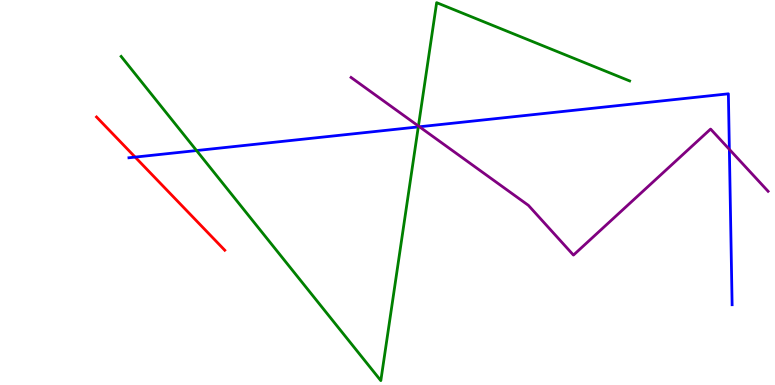[{'lines': ['blue', 'red'], 'intersections': [{'x': 1.74, 'y': 5.92}]}, {'lines': ['green', 'red'], 'intersections': []}, {'lines': ['purple', 'red'], 'intersections': []}, {'lines': ['blue', 'green'], 'intersections': [{'x': 2.54, 'y': 6.09}, {'x': 5.4, 'y': 6.7}]}, {'lines': ['blue', 'purple'], 'intersections': [{'x': 5.41, 'y': 6.71}, {'x': 9.41, 'y': 6.12}]}, {'lines': ['green', 'purple'], 'intersections': [{'x': 5.4, 'y': 6.73}]}]